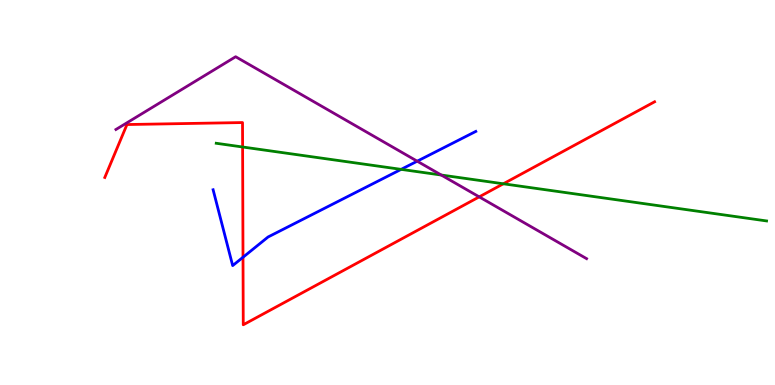[{'lines': ['blue', 'red'], 'intersections': [{'x': 3.14, 'y': 3.32}]}, {'lines': ['green', 'red'], 'intersections': [{'x': 3.13, 'y': 6.18}, {'x': 6.49, 'y': 5.23}]}, {'lines': ['purple', 'red'], 'intersections': [{'x': 6.18, 'y': 4.89}]}, {'lines': ['blue', 'green'], 'intersections': [{'x': 5.18, 'y': 5.6}]}, {'lines': ['blue', 'purple'], 'intersections': [{'x': 5.38, 'y': 5.81}]}, {'lines': ['green', 'purple'], 'intersections': [{'x': 5.69, 'y': 5.45}]}]